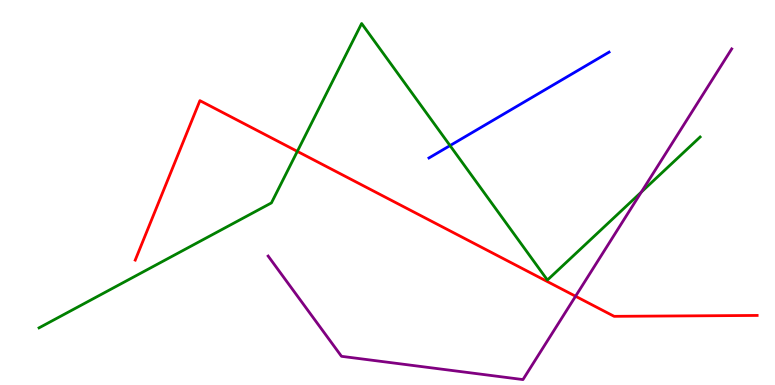[{'lines': ['blue', 'red'], 'intersections': []}, {'lines': ['green', 'red'], 'intersections': [{'x': 3.84, 'y': 6.07}]}, {'lines': ['purple', 'red'], 'intersections': [{'x': 7.43, 'y': 2.31}]}, {'lines': ['blue', 'green'], 'intersections': [{'x': 5.81, 'y': 6.22}]}, {'lines': ['blue', 'purple'], 'intersections': []}, {'lines': ['green', 'purple'], 'intersections': [{'x': 8.28, 'y': 5.01}]}]